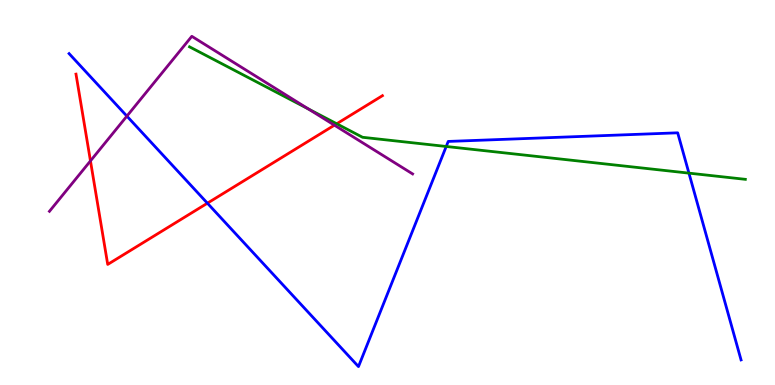[{'lines': ['blue', 'red'], 'intersections': [{'x': 2.68, 'y': 4.72}]}, {'lines': ['green', 'red'], 'intersections': [{'x': 4.34, 'y': 6.79}]}, {'lines': ['purple', 'red'], 'intersections': [{'x': 1.17, 'y': 5.82}, {'x': 4.32, 'y': 6.75}]}, {'lines': ['blue', 'green'], 'intersections': [{'x': 5.76, 'y': 6.2}, {'x': 8.89, 'y': 5.5}]}, {'lines': ['blue', 'purple'], 'intersections': [{'x': 1.64, 'y': 6.98}]}, {'lines': ['green', 'purple'], 'intersections': [{'x': 3.98, 'y': 7.17}]}]